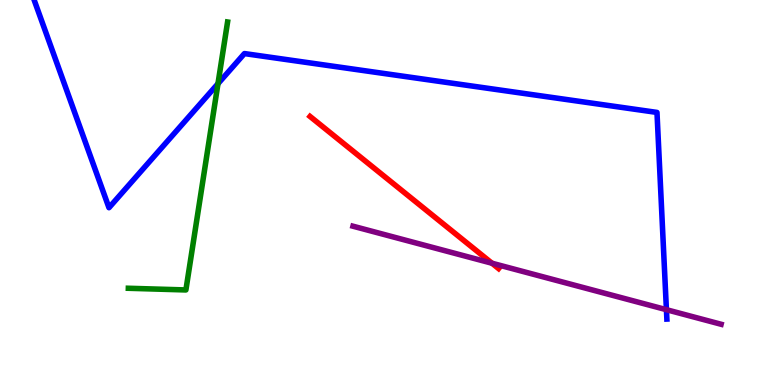[{'lines': ['blue', 'red'], 'intersections': []}, {'lines': ['green', 'red'], 'intersections': []}, {'lines': ['purple', 'red'], 'intersections': [{'x': 6.35, 'y': 3.16}]}, {'lines': ['blue', 'green'], 'intersections': [{'x': 2.81, 'y': 7.83}]}, {'lines': ['blue', 'purple'], 'intersections': [{'x': 8.6, 'y': 1.96}]}, {'lines': ['green', 'purple'], 'intersections': []}]